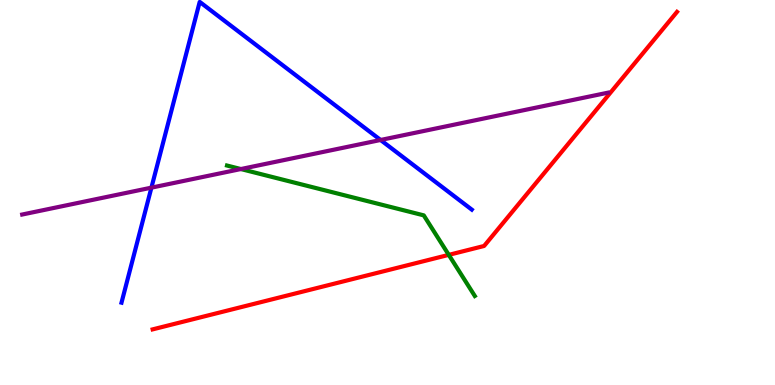[{'lines': ['blue', 'red'], 'intersections': []}, {'lines': ['green', 'red'], 'intersections': [{'x': 5.79, 'y': 3.38}]}, {'lines': ['purple', 'red'], 'intersections': []}, {'lines': ['blue', 'green'], 'intersections': []}, {'lines': ['blue', 'purple'], 'intersections': [{'x': 1.95, 'y': 5.13}, {'x': 4.91, 'y': 6.36}]}, {'lines': ['green', 'purple'], 'intersections': [{'x': 3.11, 'y': 5.61}]}]